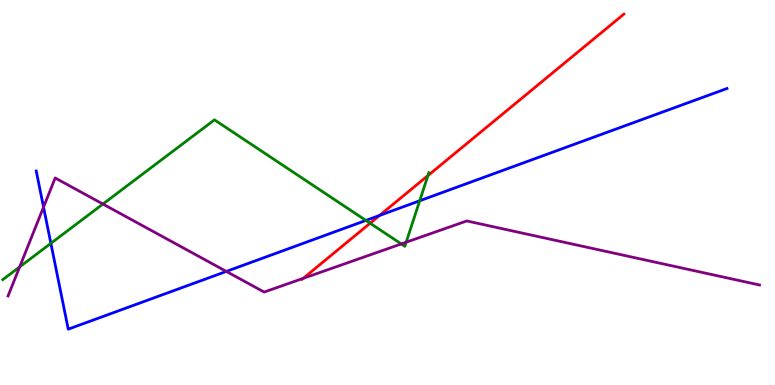[{'lines': ['blue', 'red'], 'intersections': [{'x': 4.9, 'y': 4.4}]}, {'lines': ['green', 'red'], 'intersections': [{'x': 4.78, 'y': 4.2}, {'x': 5.52, 'y': 5.44}]}, {'lines': ['purple', 'red'], 'intersections': [{'x': 3.91, 'y': 2.77}]}, {'lines': ['blue', 'green'], 'intersections': [{'x': 0.656, 'y': 3.68}, {'x': 4.72, 'y': 4.27}, {'x': 5.42, 'y': 4.79}]}, {'lines': ['blue', 'purple'], 'intersections': [{'x': 0.562, 'y': 4.62}, {'x': 2.92, 'y': 2.95}]}, {'lines': ['green', 'purple'], 'intersections': [{'x': 0.254, 'y': 3.07}, {'x': 1.33, 'y': 4.7}, {'x': 5.18, 'y': 3.66}, {'x': 5.24, 'y': 3.71}]}]